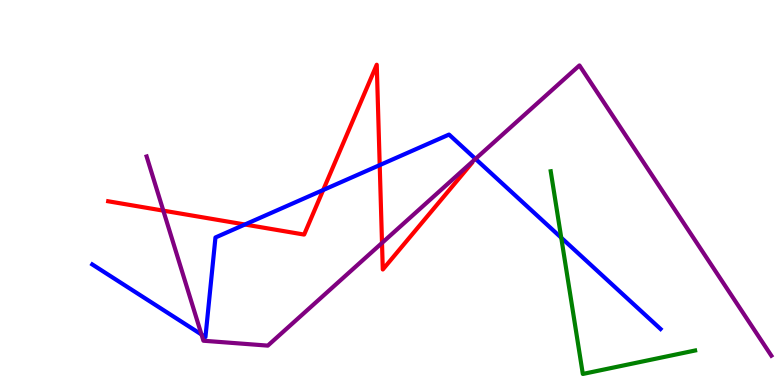[{'lines': ['blue', 'red'], 'intersections': [{'x': 3.16, 'y': 4.17}, {'x': 4.17, 'y': 5.06}, {'x': 4.9, 'y': 5.71}]}, {'lines': ['green', 'red'], 'intersections': []}, {'lines': ['purple', 'red'], 'intersections': [{'x': 2.11, 'y': 4.53}, {'x': 4.93, 'y': 3.69}]}, {'lines': ['blue', 'green'], 'intersections': [{'x': 7.24, 'y': 3.83}]}, {'lines': ['blue', 'purple'], 'intersections': [{'x': 2.6, 'y': 1.31}, {'x': 6.14, 'y': 5.87}]}, {'lines': ['green', 'purple'], 'intersections': []}]